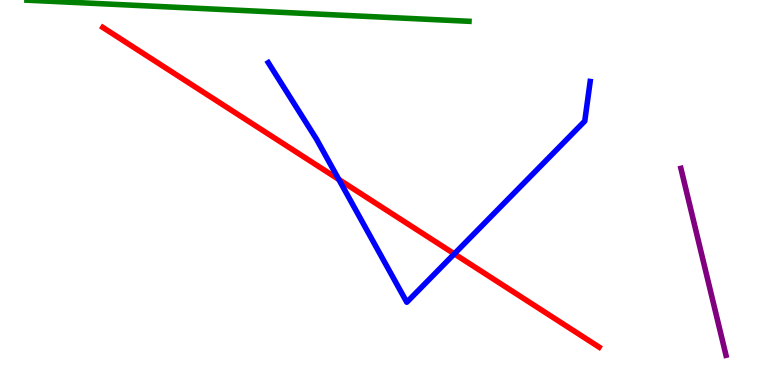[{'lines': ['blue', 'red'], 'intersections': [{'x': 4.37, 'y': 5.34}, {'x': 5.86, 'y': 3.41}]}, {'lines': ['green', 'red'], 'intersections': []}, {'lines': ['purple', 'red'], 'intersections': []}, {'lines': ['blue', 'green'], 'intersections': []}, {'lines': ['blue', 'purple'], 'intersections': []}, {'lines': ['green', 'purple'], 'intersections': []}]